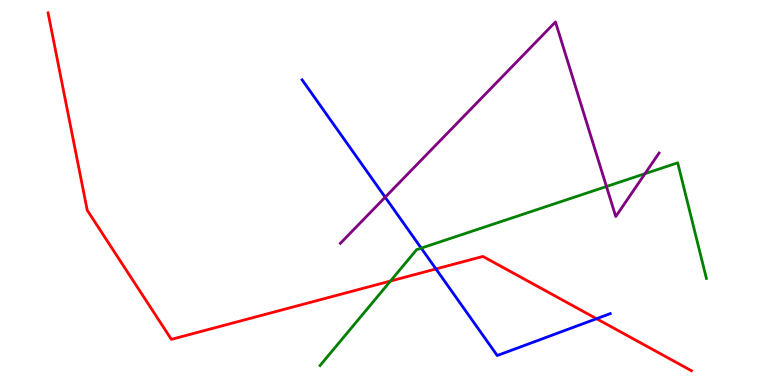[{'lines': ['blue', 'red'], 'intersections': [{'x': 5.63, 'y': 3.01}, {'x': 7.7, 'y': 1.72}]}, {'lines': ['green', 'red'], 'intersections': [{'x': 5.04, 'y': 2.7}]}, {'lines': ['purple', 'red'], 'intersections': []}, {'lines': ['blue', 'green'], 'intersections': [{'x': 5.44, 'y': 3.56}]}, {'lines': ['blue', 'purple'], 'intersections': [{'x': 4.97, 'y': 4.88}]}, {'lines': ['green', 'purple'], 'intersections': [{'x': 7.83, 'y': 5.16}, {'x': 8.32, 'y': 5.49}]}]